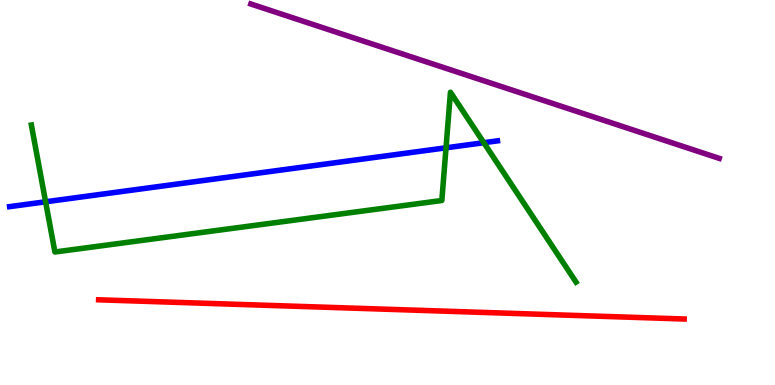[{'lines': ['blue', 'red'], 'intersections': []}, {'lines': ['green', 'red'], 'intersections': []}, {'lines': ['purple', 'red'], 'intersections': []}, {'lines': ['blue', 'green'], 'intersections': [{'x': 0.588, 'y': 4.76}, {'x': 5.76, 'y': 6.16}, {'x': 6.24, 'y': 6.29}]}, {'lines': ['blue', 'purple'], 'intersections': []}, {'lines': ['green', 'purple'], 'intersections': []}]